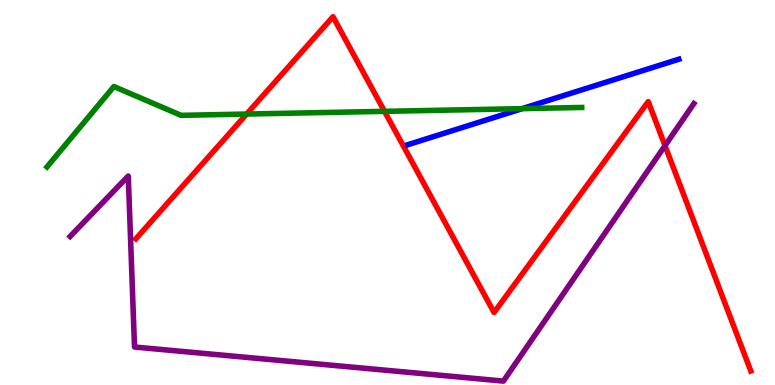[{'lines': ['blue', 'red'], 'intersections': []}, {'lines': ['green', 'red'], 'intersections': [{'x': 3.18, 'y': 7.04}, {'x': 4.96, 'y': 7.11}]}, {'lines': ['purple', 'red'], 'intersections': [{'x': 8.58, 'y': 6.22}]}, {'lines': ['blue', 'green'], 'intersections': [{'x': 6.74, 'y': 7.18}]}, {'lines': ['blue', 'purple'], 'intersections': []}, {'lines': ['green', 'purple'], 'intersections': []}]